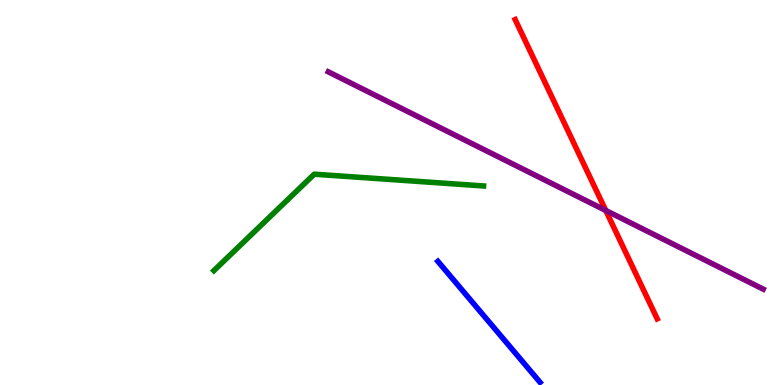[{'lines': ['blue', 'red'], 'intersections': []}, {'lines': ['green', 'red'], 'intersections': []}, {'lines': ['purple', 'red'], 'intersections': [{'x': 7.82, 'y': 4.53}]}, {'lines': ['blue', 'green'], 'intersections': []}, {'lines': ['blue', 'purple'], 'intersections': []}, {'lines': ['green', 'purple'], 'intersections': []}]